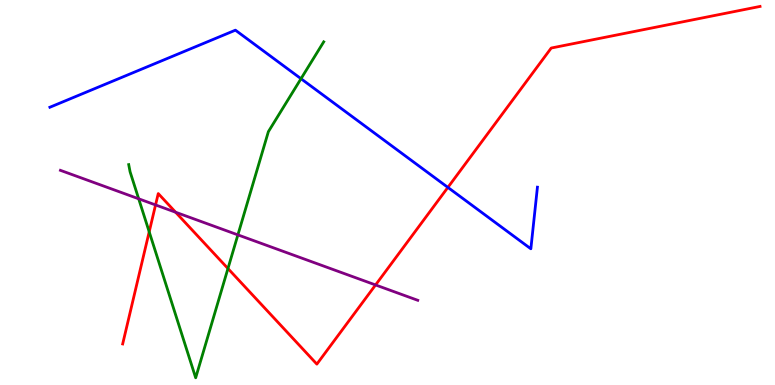[{'lines': ['blue', 'red'], 'intersections': [{'x': 5.78, 'y': 5.13}]}, {'lines': ['green', 'red'], 'intersections': [{'x': 1.93, 'y': 3.98}, {'x': 2.94, 'y': 3.03}]}, {'lines': ['purple', 'red'], 'intersections': [{'x': 2.01, 'y': 4.68}, {'x': 2.27, 'y': 4.49}, {'x': 4.85, 'y': 2.6}]}, {'lines': ['blue', 'green'], 'intersections': [{'x': 3.88, 'y': 7.96}]}, {'lines': ['blue', 'purple'], 'intersections': []}, {'lines': ['green', 'purple'], 'intersections': [{'x': 1.79, 'y': 4.84}, {'x': 3.07, 'y': 3.9}]}]